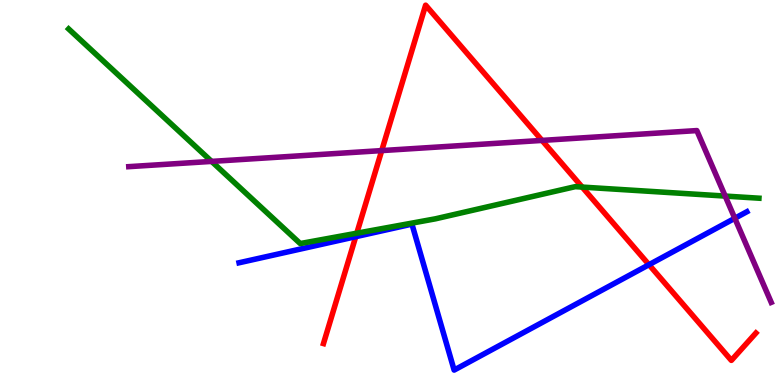[{'lines': ['blue', 'red'], 'intersections': [{'x': 4.59, 'y': 3.85}, {'x': 8.37, 'y': 3.12}]}, {'lines': ['green', 'red'], 'intersections': [{'x': 4.6, 'y': 3.94}, {'x': 7.51, 'y': 5.14}]}, {'lines': ['purple', 'red'], 'intersections': [{'x': 4.93, 'y': 6.09}, {'x': 6.99, 'y': 6.35}]}, {'lines': ['blue', 'green'], 'intersections': []}, {'lines': ['blue', 'purple'], 'intersections': [{'x': 9.48, 'y': 4.33}]}, {'lines': ['green', 'purple'], 'intersections': [{'x': 2.73, 'y': 5.81}, {'x': 9.36, 'y': 4.91}]}]